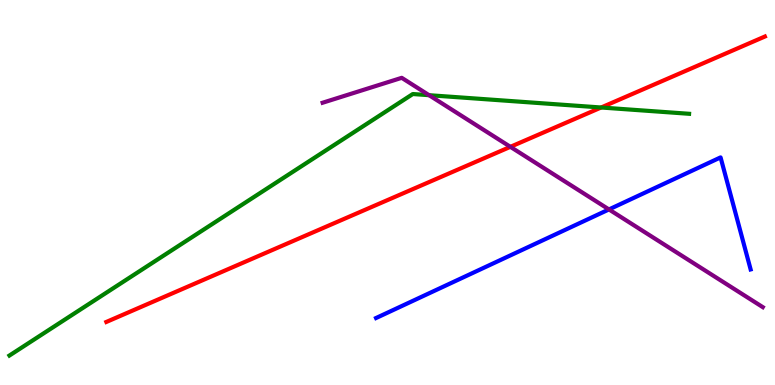[{'lines': ['blue', 'red'], 'intersections': []}, {'lines': ['green', 'red'], 'intersections': [{'x': 7.76, 'y': 7.21}]}, {'lines': ['purple', 'red'], 'intersections': [{'x': 6.59, 'y': 6.19}]}, {'lines': ['blue', 'green'], 'intersections': []}, {'lines': ['blue', 'purple'], 'intersections': [{'x': 7.86, 'y': 4.56}]}, {'lines': ['green', 'purple'], 'intersections': [{'x': 5.54, 'y': 7.53}]}]